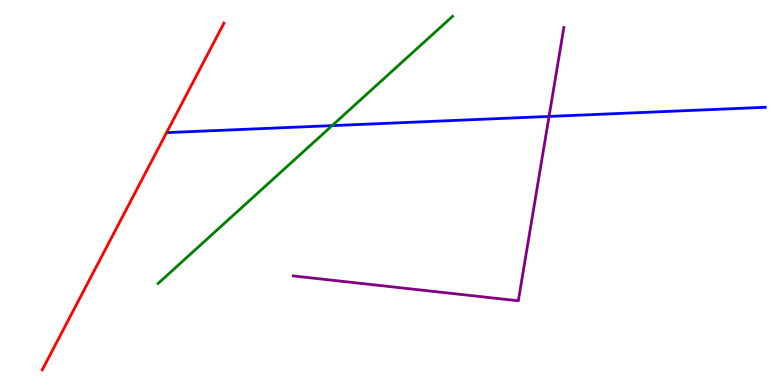[{'lines': ['blue', 'red'], 'intersections': []}, {'lines': ['green', 'red'], 'intersections': []}, {'lines': ['purple', 'red'], 'intersections': []}, {'lines': ['blue', 'green'], 'intersections': [{'x': 4.29, 'y': 6.74}]}, {'lines': ['blue', 'purple'], 'intersections': [{'x': 7.08, 'y': 6.98}]}, {'lines': ['green', 'purple'], 'intersections': []}]